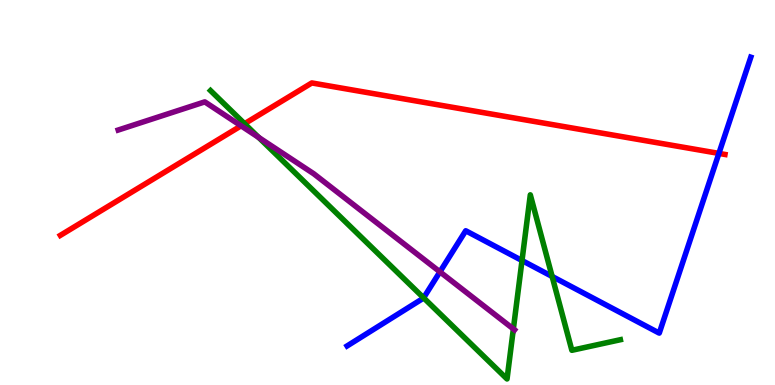[{'lines': ['blue', 'red'], 'intersections': [{'x': 9.28, 'y': 6.02}]}, {'lines': ['green', 'red'], 'intersections': [{'x': 3.16, 'y': 6.79}]}, {'lines': ['purple', 'red'], 'intersections': [{'x': 3.11, 'y': 6.73}]}, {'lines': ['blue', 'green'], 'intersections': [{'x': 5.47, 'y': 2.26}, {'x': 6.74, 'y': 3.23}, {'x': 7.12, 'y': 2.82}]}, {'lines': ['blue', 'purple'], 'intersections': [{'x': 5.68, 'y': 2.94}]}, {'lines': ['green', 'purple'], 'intersections': [{'x': 3.34, 'y': 6.43}, {'x': 6.62, 'y': 1.46}]}]